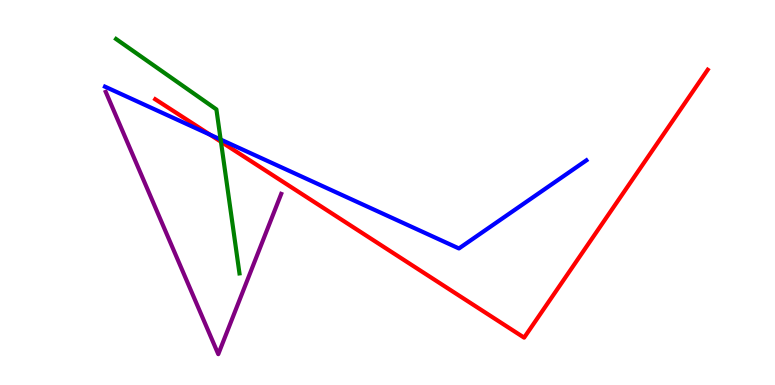[{'lines': ['blue', 'red'], 'intersections': [{'x': 2.71, 'y': 6.5}]}, {'lines': ['green', 'red'], 'intersections': [{'x': 2.85, 'y': 6.32}]}, {'lines': ['purple', 'red'], 'intersections': []}, {'lines': ['blue', 'green'], 'intersections': [{'x': 2.85, 'y': 6.38}]}, {'lines': ['blue', 'purple'], 'intersections': []}, {'lines': ['green', 'purple'], 'intersections': []}]